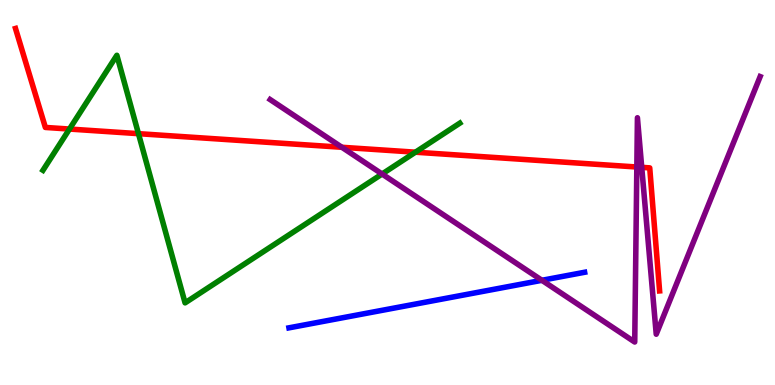[{'lines': ['blue', 'red'], 'intersections': []}, {'lines': ['green', 'red'], 'intersections': [{'x': 0.896, 'y': 6.65}, {'x': 1.79, 'y': 6.53}, {'x': 5.36, 'y': 6.05}]}, {'lines': ['purple', 'red'], 'intersections': [{'x': 4.41, 'y': 6.17}, {'x': 8.22, 'y': 5.66}, {'x': 8.28, 'y': 5.65}]}, {'lines': ['blue', 'green'], 'intersections': []}, {'lines': ['blue', 'purple'], 'intersections': [{'x': 6.99, 'y': 2.72}]}, {'lines': ['green', 'purple'], 'intersections': [{'x': 4.93, 'y': 5.48}]}]